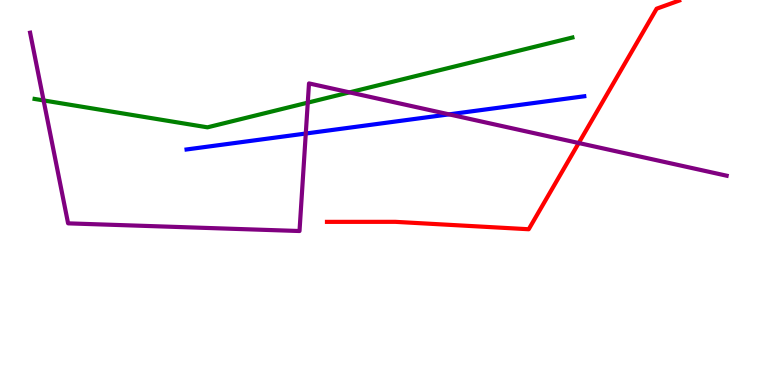[{'lines': ['blue', 'red'], 'intersections': []}, {'lines': ['green', 'red'], 'intersections': []}, {'lines': ['purple', 'red'], 'intersections': [{'x': 7.47, 'y': 6.29}]}, {'lines': ['blue', 'green'], 'intersections': []}, {'lines': ['blue', 'purple'], 'intersections': [{'x': 3.95, 'y': 6.53}, {'x': 5.79, 'y': 7.03}]}, {'lines': ['green', 'purple'], 'intersections': [{'x': 0.563, 'y': 7.39}, {'x': 3.97, 'y': 7.33}, {'x': 4.51, 'y': 7.6}]}]